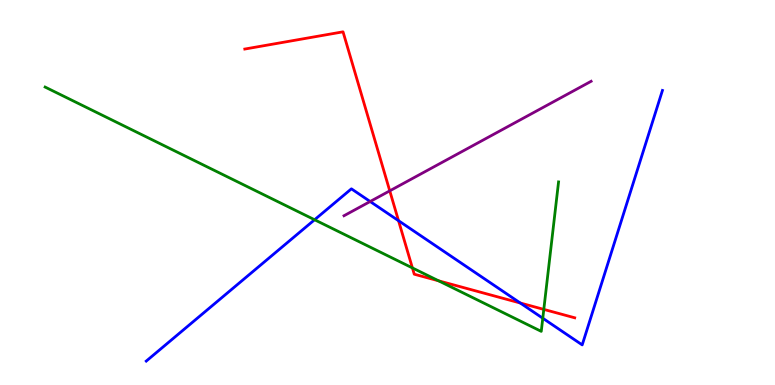[{'lines': ['blue', 'red'], 'intersections': [{'x': 5.14, 'y': 4.27}, {'x': 6.71, 'y': 2.13}]}, {'lines': ['green', 'red'], 'intersections': [{'x': 5.32, 'y': 3.04}, {'x': 5.66, 'y': 2.71}, {'x': 7.02, 'y': 1.96}]}, {'lines': ['purple', 'red'], 'intersections': [{'x': 5.03, 'y': 5.04}]}, {'lines': ['blue', 'green'], 'intersections': [{'x': 4.06, 'y': 4.29}, {'x': 7.0, 'y': 1.73}]}, {'lines': ['blue', 'purple'], 'intersections': [{'x': 4.78, 'y': 4.77}]}, {'lines': ['green', 'purple'], 'intersections': []}]